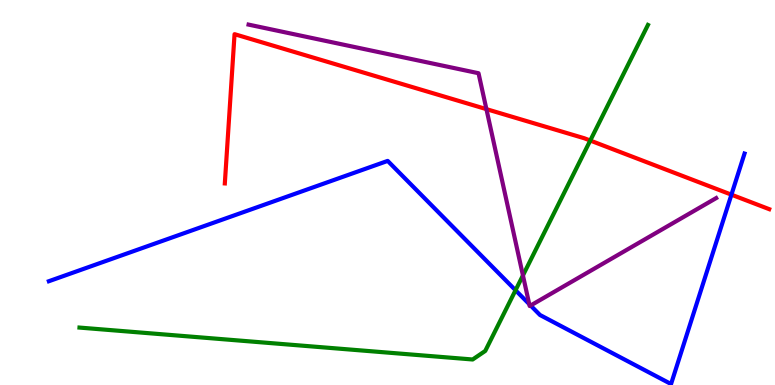[{'lines': ['blue', 'red'], 'intersections': [{'x': 9.44, 'y': 4.94}]}, {'lines': ['green', 'red'], 'intersections': [{'x': 7.62, 'y': 6.35}]}, {'lines': ['purple', 'red'], 'intersections': [{'x': 6.28, 'y': 7.17}]}, {'lines': ['blue', 'green'], 'intersections': [{'x': 6.65, 'y': 2.46}]}, {'lines': ['blue', 'purple'], 'intersections': [{'x': 6.83, 'y': 2.1}, {'x': 6.85, 'y': 2.06}]}, {'lines': ['green', 'purple'], 'intersections': [{'x': 6.75, 'y': 2.85}]}]